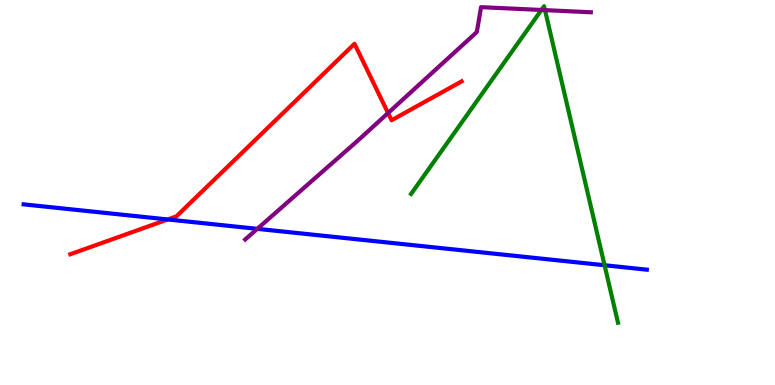[{'lines': ['blue', 'red'], 'intersections': [{'x': 2.16, 'y': 4.3}]}, {'lines': ['green', 'red'], 'intersections': []}, {'lines': ['purple', 'red'], 'intersections': [{'x': 5.01, 'y': 7.06}]}, {'lines': ['blue', 'green'], 'intersections': [{'x': 7.8, 'y': 3.11}]}, {'lines': ['blue', 'purple'], 'intersections': [{'x': 3.32, 'y': 4.06}]}, {'lines': ['green', 'purple'], 'intersections': [{'x': 6.99, 'y': 9.74}, {'x': 7.03, 'y': 9.74}]}]